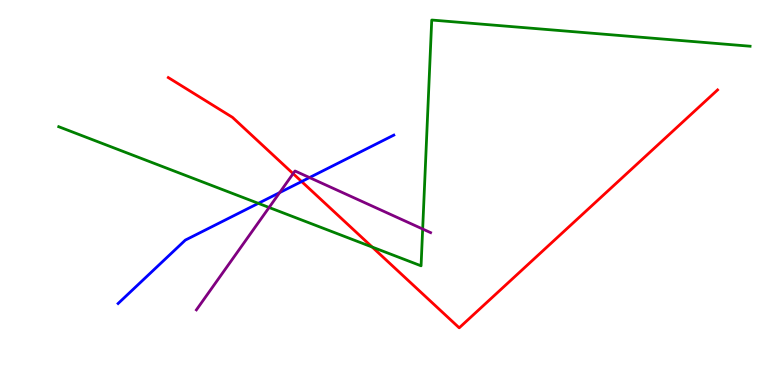[{'lines': ['blue', 'red'], 'intersections': [{'x': 3.89, 'y': 5.28}]}, {'lines': ['green', 'red'], 'intersections': [{'x': 4.8, 'y': 3.58}]}, {'lines': ['purple', 'red'], 'intersections': [{'x': 3.78, 'y': 5.49}]}, {'lines': ['blue', 'green'], 'intersections': [{'x': 3.33, 'y': 4.72}]}, {'lines': ['blue', 'purple'], 'intersections': [{'x': 3.61, 'y': 5.0}, {'x': 3.99, 'y': 5.39}]}, {'lines': ['green', 'purple'], 'intersections': [{'x': 3.47, 'y': 4.61}, {'x': 5.45, 'y': 4.05}]}]